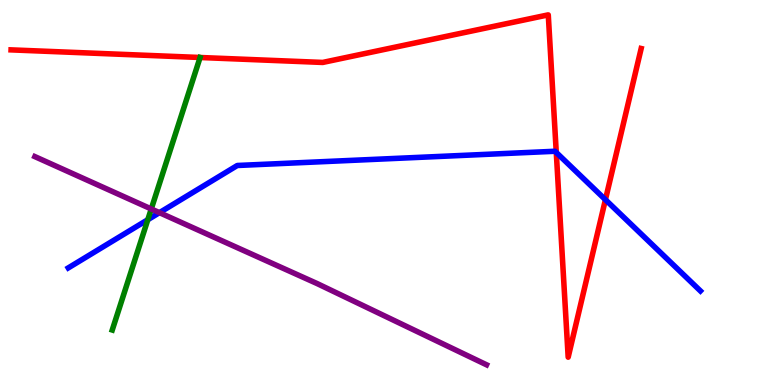[{'lines': ['blue', 'red'], 'intersections': [{'x': 7.18, 'y': 6.04}, {'x': 7.81, 'y': 4.81}]}, {'lines': ['green', 'red'], 'intersections': []}, {'lines': ['purple', 'red'], 'intersections': []}, {'lines': ['blue', 'green'], 'intersections': [{'x': 1.91, 'y': 4.29}]}, {'lines': ['blue', 'purple'], 'intersections': [{'x': 2.06, 'y': 4.48}]}, {'lines': ['green', 'purple'], 'intersections': [{'x': 1.95, 'y': 4.57}]}]